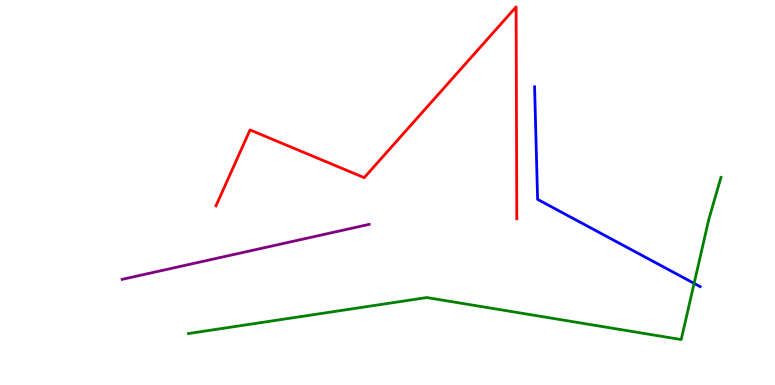[{'lines': ['blue', 'red'], 'intersections': []}, {'lines': ['green', 'red'], 'intersections': []}, {'lines': ['purple', 'red'], 'intersections': []}, {'lines': ['blue', 'green'], 'intersections': [{'x': 8.96, 'y': 2.64}]}, {'lines': ['blue', 'purple'], 'intersections': []}, {'lines': ['green', 'purple'], 'intersections': []}]